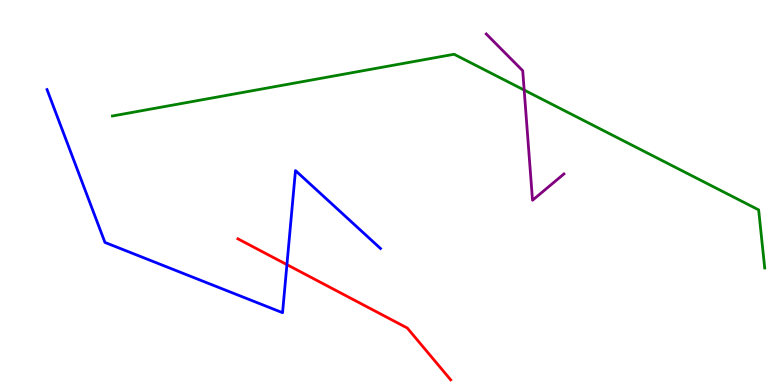[{'lines': ['blue', 'red'], 'intersections': [{'x': 3.7, 'y': 3.13}]}, {'lines': ['green', 'red'], 'intersections': []}, {'lines': ['purple', 'red'], 'intersections': []}, {'lines': ['blue', 'green'], 'intersections': []}, {'lines': ['blue', 'purple'], 'intersections': []}, {'lines': ['green', 'purple'], 'intersections': [{'x': 6.76, 'y': 7.66}]}]